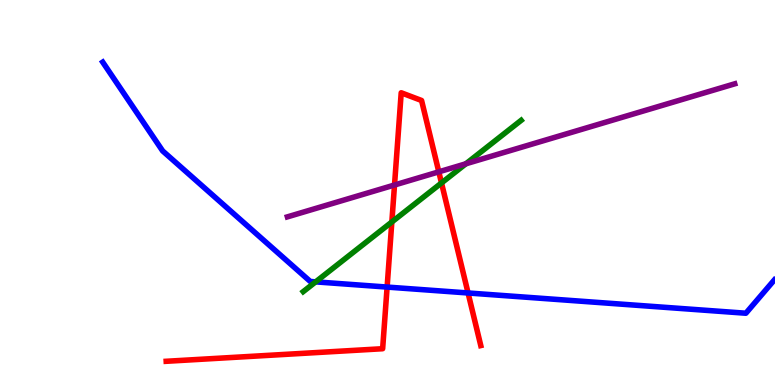[{'lines': ['blue', 'red'], 'intersections': [{'x': 5.0, 'y': 2.54}, {'x': 6.04, 'y': 2.39}]}, {'lines': ['green', 'red'], 'intersections': [{'x': 5.06, 'y': 4.23}, {'x': 5.7, 'y': 5.25}]}, {'lines': ['purple', 'red'], 'intersections': [{'x': 5.09, 'y': 5.19}, {'x': 5.66, 'y': 5.54}]}, {'lines': ['blue', 'green'], 'intersections': [{'x': 4.07, 'y': 2.68}]}, {'lines': ['blue', 'purple'], 'intersections': []}, {'lines': ['green', 'purple'], 'intersections': [{'x': 6.01, 'y': 5.75}]}]